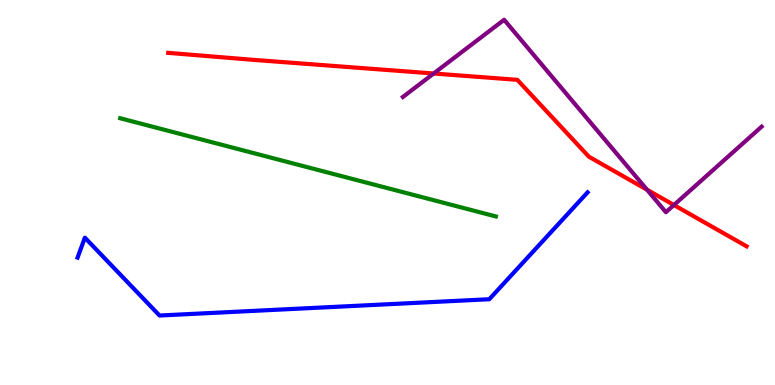[{'lines': ['blue', 'red'], 'intersections': []}, {'lines': ['green', 'red'], 'intersections': []}, {'lines': ['purple', 'red'], 'intersections': [{'x': 5.6, 'y': 8.09}, {'x': 8.35, 'y': 5.07}, {'x': 8.7, 'y': 4.67}]}, {'lines': ['blue', 'green'], 'intersections': []}, {'lines': ['blue', 'purple'], 'intersections': []}, {'lines': ['green', 'purple'], 'intersections': []}]